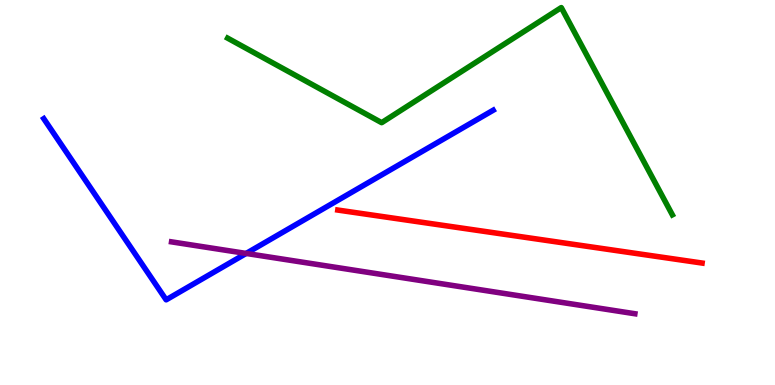[{'lines': ['blue', 'red'], 'intersections': []}, {'lines': ['green', 'red'], 'intersections': []}, {'lines': ['purple', 'red'], 'intersections': []}, {'lines': ['blue', 'green'], 'intersections': []}, {'lines': ['blue', 'purple'], 'intersections': [{'x': 3.18, 'y': 3.42}]}, {'lines': ['green', 'purple'], 'intersections': []}]